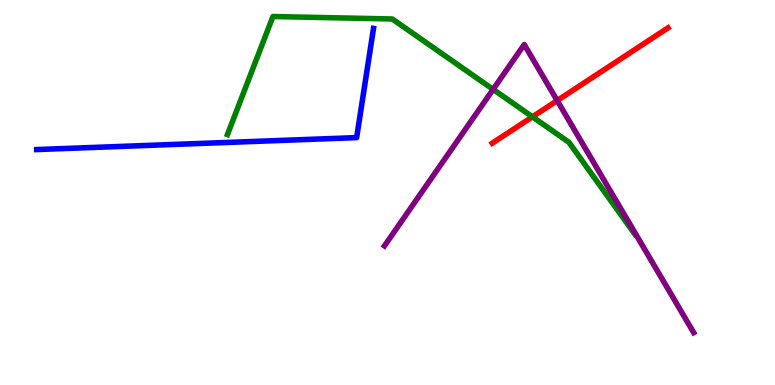[{'lines': ['blue', 'red'], 'intersections': []}, {'lines': ['green', 'red'], 'intersections': [{'x': 6.87, 'y': 6.97}]}, {'lines': ['purple', 'red'], 'intersections': [{'x': 7.19, 'y': 7.39}]}, {'lines': ['blue', 'green'], 'intersections': []}, {'lines': ['blue', 'purple'], 'intersections': []}, {'lines': ['green', 'purple'], 'intersections': [{'x': 6.36, 'y': 7.68}]}]